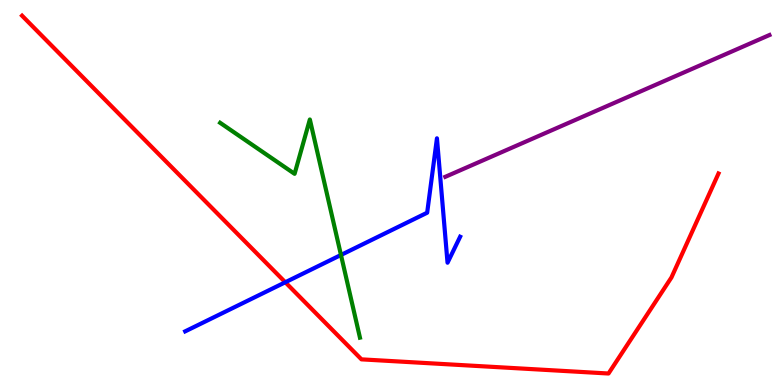[{'lines': ['blue', 'red'], 'intersections': [{'x': 3.68, 'y': 2.67}]}, {'lines': ['green', 'red'], 'intersections': []}, {'lines': ['purple', 'red'], 'intersections': []}, {'lines': ['blue', 'green'], 'intersections': [{'x': 4.4, 'y': 3.38}]}, {'lines': ['blue', 'purple'], 'intersections': []}, {'lines': ['green', 'purple'], 'intersections': []}]